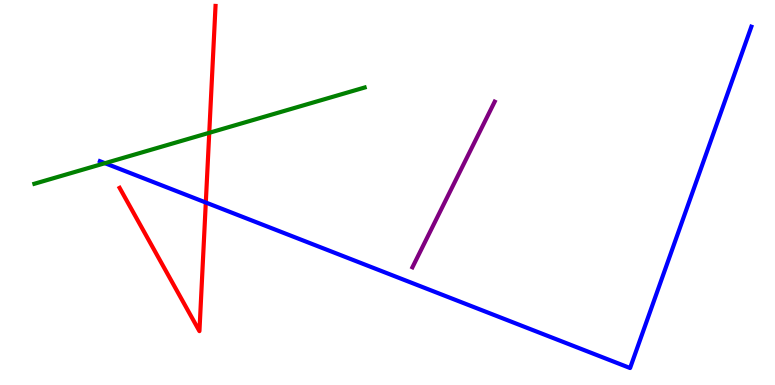[{'lines': ['blue', 'red'], 'intersections': [{'x': 2.66, 'y': 4.74}]}, {'lines': ['green', 'red'], 'intersections': [{'x': 2.7, 'y': 6.55}]}, {'lines': ['purple', 'red'], 'intersections': []}, {'lines': ['blue', 'green'], 'intersections': [{'x': 1.35, 'y': 5.76}]}, {'lines': ['blue', 'purple'], 'intersections': []}, {'lines': ['green', 'purple'], 'intersections': []}]